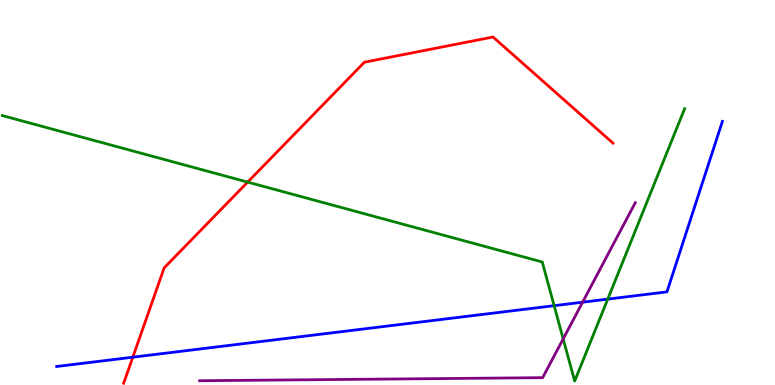[{'lines': ['blue', 'red'], 'intersections': [{'x': 1.71, 'y': 0.722}]}, {'lines': ['green', 'red'], 'intersections': [{'x': 3.2, 'y': 5.27}]}, {'lines': ['purple', 'red'], 'intersections': []}, {'lines': ['blue', 'green'], 'intersections': [{'x': 7.15, 'y': 2.06}, {'x': 7.84, 'y': 2.23}]}, {'lines': ['blue', 'purple'], 'intersections': [{'x': 7.52, 'y': 2.15}]}, {'lines': ['green', 'purple'], 'intersections': [{'x': 7.27, 'y': 1.2}]}]